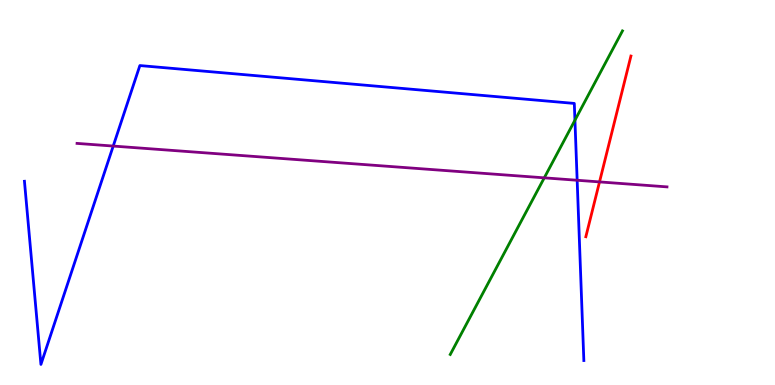[{'lines': ['blue', 'red'], 'intersections': []}, {'lines': ['green', 'red'], 'intersections': []}, {'lines': ['purple', 'red'], 'intersections': [{'x': 7.74, 'y': 5.28}]}, {'lines': ['blue', 'green'], 'intersections': [{'x': 7.42, 'y': 6.88}]}, {'lines': ['blue', 'purple'], 'intersections': [{'x': 1.46, 'y': 6.21}, {'x': 7.45, 'y': 5.32}]}, {'lines': ['green', 'purple'], 'intersections': [{'x': 7.02, 'y': 5.38}]}]